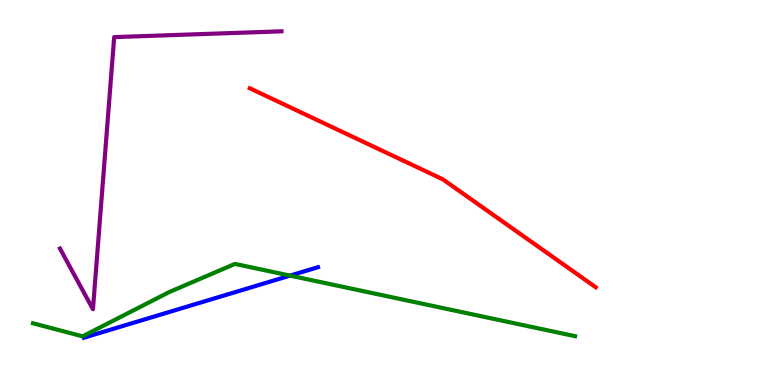[{'lines': ['blue', 'red'], 'intersections': []}, {'lines': ['green', 'red'], 'intersections': []}, {'lines': ['purple', 'red'], 'intersections': []}, {'lines': ['blue', 'green'], 'intersections': [{'x': 3.74, 'y': 2.84}]}, {'lines': ['blue', 'purple'], 'intersections': []}, {'lines': ['green', 'purple'], 'intersections': []}]